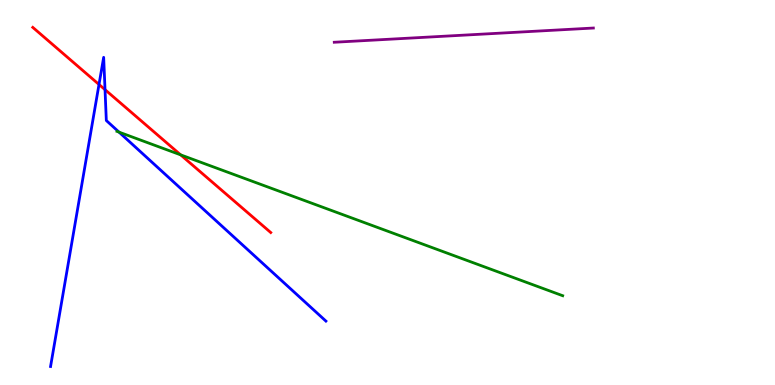[{'lines': ['blue', 'red'], 'intersections': [{'x': 1.28, 'y': 7.81}, {'x': 1.36, 'y': 7.67}]}, {'lines': ['green', 'red'], 'intersections': [{'x': 2.33, 'y': 5.98}]}, {'lines': ['purple', 'red'], 'intersections': []}, {'lines': ['blue', 'green'], 'intersections': [{'x': 1.54, 'y': 6.57}]}, {'lines': ['blue', 'purple'], 'intersections': []}, {'lines': ['green', 'purple'], 'intersections': []}]